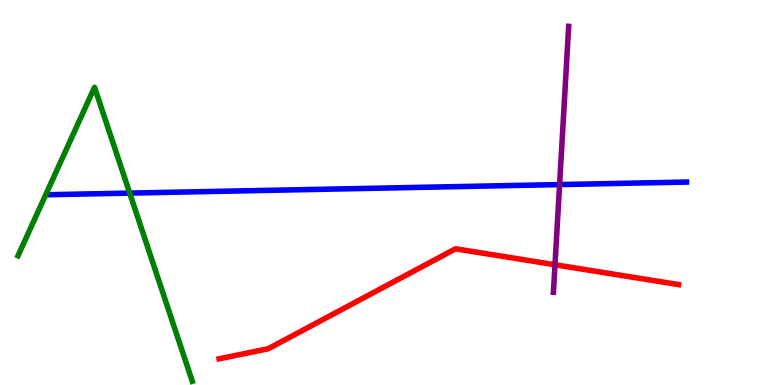[{'lines': ['blue', 'red'], 'intersections': []}, {'lines': ['green', 'red'], 'intersections': []}, {'lines': ['purple', 'red'], 'intersections': [{'x': 7.16, 'y': 3.12}]}, {'lines': ['blue', 'green'], 'intersections': [{'x': 1.67, 'y': 4.98}]}, {'lines': ['blue', 'purple'], 'intersections': [{'x': 7.22, 'y': 5.21}]}, {'lines': ['green', 'purple'], 'intersections': []}]